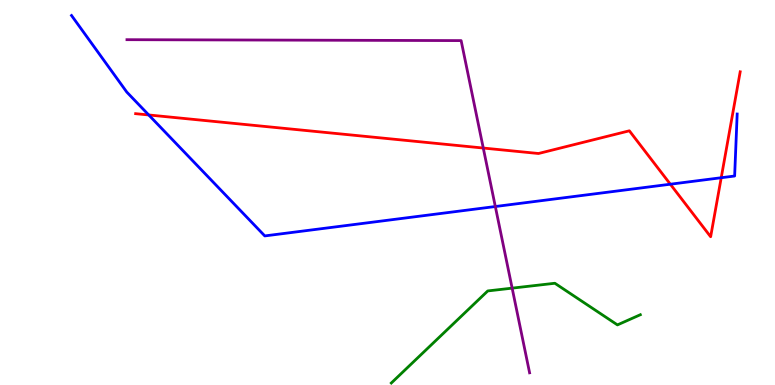[{'lines': ['blue', 'red'], 'intersections': [{'x': 1.92, 'y': 7.01}, {'x': 8.65, 'y': 5.22}, {'x': 9.31, 'y': 5.38}]}, {'lines': ['green', 'red'], 'intersections': []}, {'lines': ['purple', 'red'], 'intersections': [{'x': 6.24, 'y': 6.15}]}, {'lines': ['blue', 'green'], 'intersections': []}, {'lines': ['blue', 'purple'], 'intersections': [{'x': 6.39, 'y': 4.64}]}, {'lines': ['green', 'purple'], 'intersections': [{'x': 6.61, 'y': 2.52}]}]